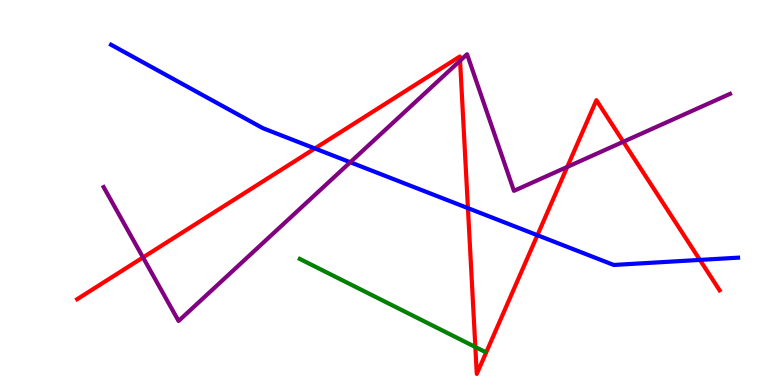[{'lines': ['blue', 'red'], 'intersections': [{'x': 4.06, 'y': 6.14}, {'x': 6.04, 'y': 4.59}, {'x': 6.93, 'y': 3.89}, {'x': 9.03, 'y': 3.25}]}, {'lines': ['green', 'red'], 'intersections': [{'x': 6.13, 'y': 0.987}]}, {'lines': ['purple', 'red'], 'intersections': [{'x': 1.85, 'y': 3.31}, {'x': 5.94, 'y': 8.42}, {'x': 7.32, 'y': 5.66}, {'x': 8.04, 'y': 6.32}]}, {'lines': ['blue', 'green'], 'intersections': []}, {'lines': ['blue', 'purple'], 'intersections': [{'x': 4.52, 'y': 5.79}]}, {'lines': ['green', 'purple'], 'intersections': []}]